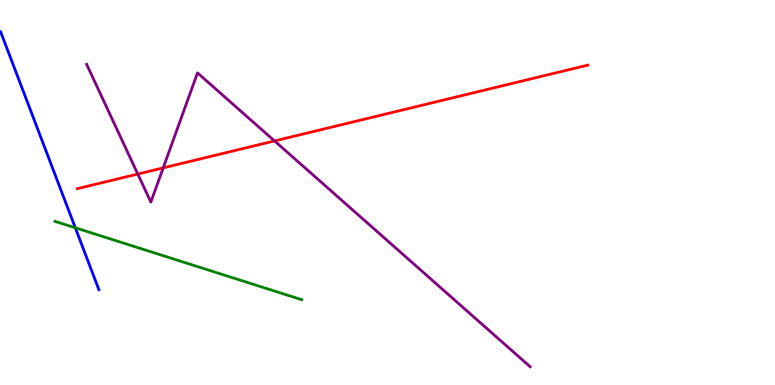[{'lines': ['blue', 'red'], 'intersections': []}, {'lines': ['green', 'red'], 'intersections': []}, {'lines': ['purple', 'red'], 'intersections': [{'x': 1.78, 'y': 5.48}, {'x': 2.11, 'y': 5.64}, {'x': 3.54, 'y': 6.34}]}, {'lines': ['blue', 'green'], 'intersections': [{'x': 0.972, 'y': 4.08}]}, {'lines': ['blue', 'purple'], 'intersections': []}, {'lines': ['green', 'purple'], 'intersections': []}]